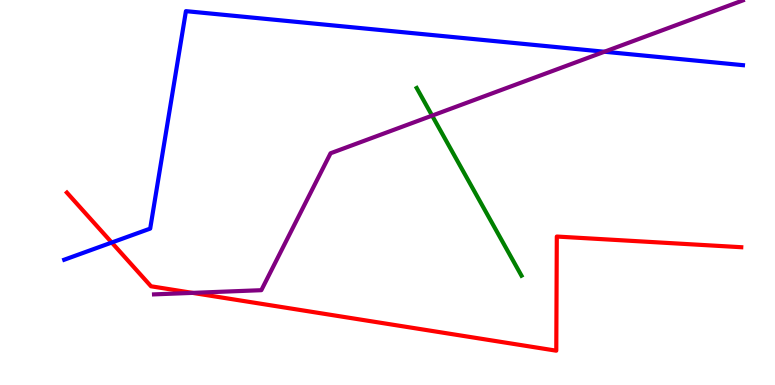[{'lines': ['blue', 'red'], 'intersections': [{'x': 1.44, 'y': 3.7}]}, {'lines': ['green', 'red'], 'intersections': []}, {'lines': ['purple', 'red'], 'intersections': [{'x': 2.48, 'y': 2.39}]}, {'lines': ['blue', 'green'], 'intersections': []}, {'lines': ['blue', 'purple'], 'intersections': [{'x': 7.8, 'y': 8.66}]}, {'lines': ['green', 'purple'], 'intersections': [{'x': 5.58, 'y': 7.0}]}]